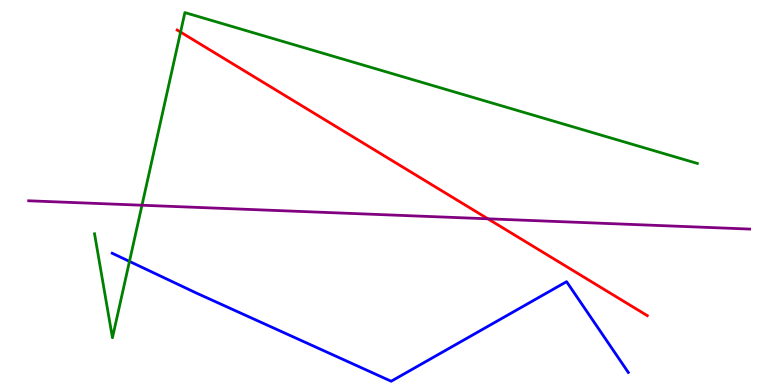[{'lines': ['blue', 'red'], 'intersections': []}, {'lines': ['green', 'red'], 'intersections': [{'x': 2.33, 'y': 9.17}]}, {'lines': ['purple', 'red'], 'intersections': [{'x': 6.3, 'y': 4.32}]}, {'lines': ['blue', 'green'], 'intersections': [{'x': 1.67, 'y': 3.21}]}, {'lines': ['blue', 'purple'], 'intersections': []}, {'lines': ['green', 'purple'], 'intersections': [{'x': 1.83, 'y': 4.67}]}]